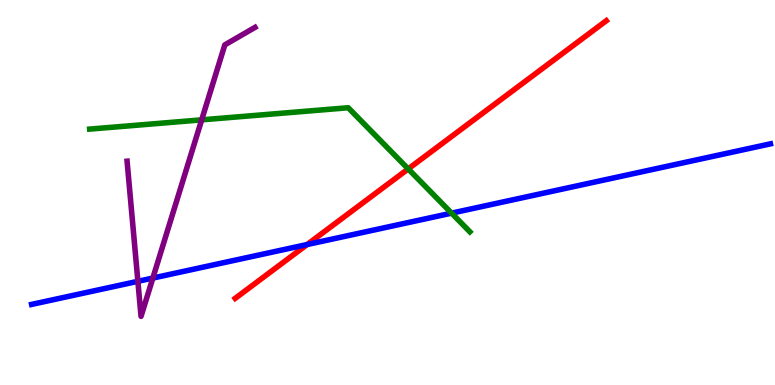[{'lines': ['blue', 'red'], 'intersections': [{'x': 3.96, 'y': 3.65}]}, {'lines': ['green', 'red'], 'intersections': [{'x': 5.27, 'y': 5.61}]}, {'lines': ['purple', 'red'], 'intersections': []}, {'lines': ['blue', 'green'], 'intersections': [{'x': 5.83, 'y': 4.46}]}, {'lines': ['blue', 'purple'], 'intersections': [{'x': 1.78, 'y': 2.69}, {'x': 1.97, 'y': 2.78}]}, {'lines': ['green', 'purple'], 'intersections': [{'x': 2.6, 'y': 6.89}]}]